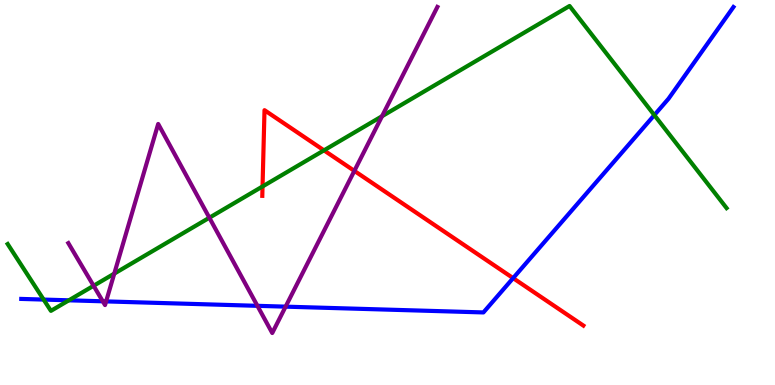[{'lines': ['blue', 'red'], 'intersections': [{'x': 6.62, 'y': 2.78}]}, {'lines': ['green', 'red'], 'intersections': [{'x': 3.39, 'y': 5.16}, {'x': 4.18, 'y': 6.09}]}, {'lines': ['purple', 'red'], 'intersections': [{'x': 4.57, 'y': 5.56}]}, {'lines': ['blue', 'green'], 'intersections': [{'x': 0.563, 'y': 2.22}, {'x': 0.889, 'y': 2.2}, {'x': 8.44, 'y': 7.01}]}, {'lines': ['blue', 'purple'], 'intersections': [{'x': 1.33, 'y': 2.17}, {'x': 1.37, 'y': 2.17}, {'x': 3.32, 'y': 2.06}, {'x': 3.69, 'y': 2.04}]}, {'lines': ['green', 'purple'], 'intersections': [{'x': 1.21, 'y': 2.58}, {'x': 1.47, 'y': 2.89}, {'x': 2.7, 'y': 4.34}, {'x': 4.93, 'y': 6.98}]}]